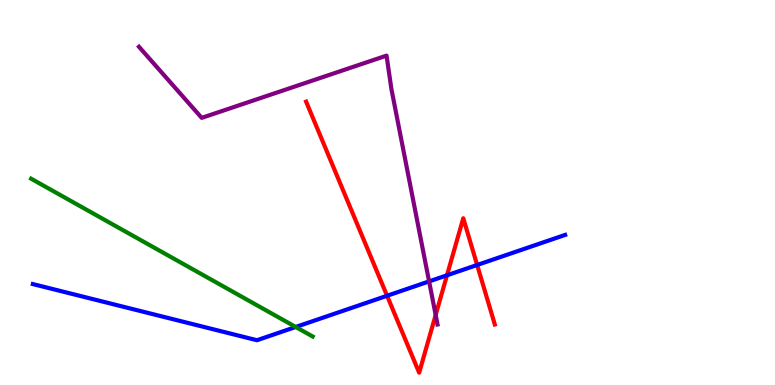[{'lines': ['blue', 'red'], 'intersections': [{'x': 4.99, 'y': 2.32}, {'x': 5.77, 'y': 2.85}, {'x': 6.16, 'y': 3.12}]}, {'lines': ['green', 'red'], 'intersections': []}, {'lines': ['purple', 'red'], 'intersections': [{'x': 5.62, 'y': 1.82}]}, {'lines': ['blue', 'green'], 'intersections': [{'x': 3.82, 'y': 1.51}]}, {'lines': ['blue', 'purple'], 'intersections': [{'x': 5.54, 'y': 2.69}]}, {'lines': ['green', 'purple'], 'intersections': []}]